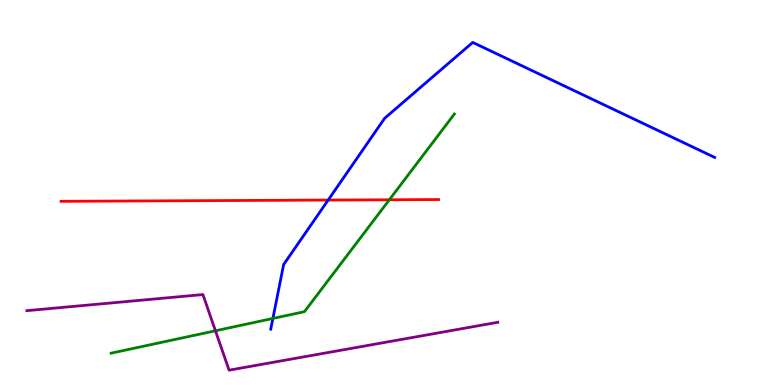[{'lines': ['blue', 'red'], 'intersections': [{'x': 4.23, 'y': 4.8}]}, {'lines': ['green', 'red'], 'intersections': [{'x': 5.02, 'y': 4.81}]}, {'lines': ['purple', 'red'], 'intersections': []}, {'lines': ['blue', 'green'], 'intersections': [{'x': 3.52, 'y': 1.73}]}, {'lines': ['blue', 'purple'], 'intersections': []}, {'lines': ['green', 'purple'], 'intersections': [{'x': 2.78, 'y': 1.41}]}]